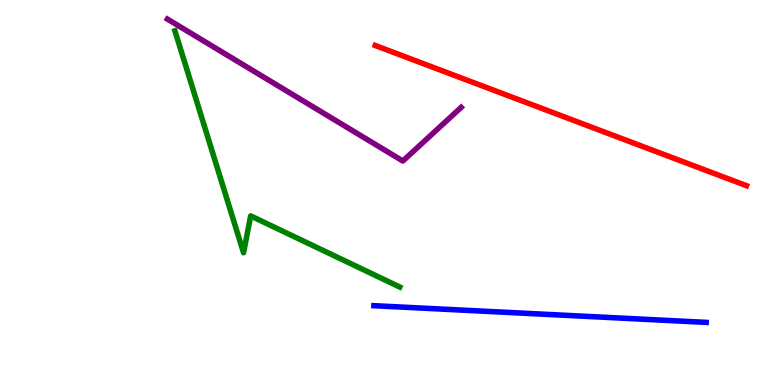[{'lines': ['blue', 'red'], 'intersections': []}, {'lines': ['green', 'red'], 'intersections': []}, {'lines': ['purple', 'red'], 'intersections': []}, {'lines': ['blue', 'green'], 'intersections': []}, {'lines': ['blue', 'purple'], 'intersections': []}, {'lines': ['green', 'purple'], 'intersections': []}]